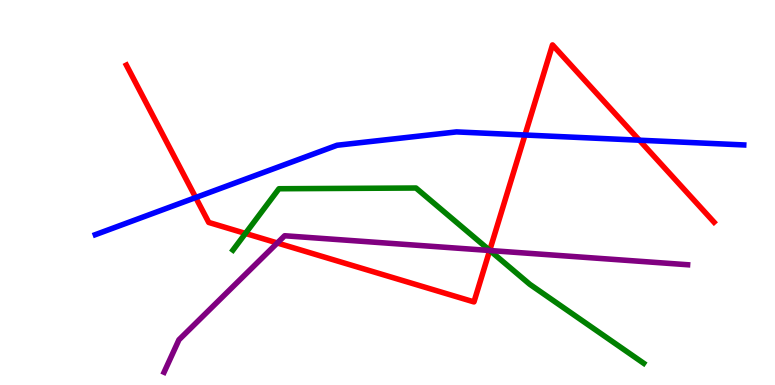[{'lines': ['blue', 'red'], 'intersections': [{'x': 2.53, 'y': 4.87}, {'x': 6.77, 'y': 6.49}, {'x': 8.25, 'y': 6.36}]}, {'lines': ['green', 'red'], 'intersections': [{'x': 3.17, 'y': 3.94}, {'x': 6.32, 'y': 3.5}]}, {'lines': ['purple', 'red'], 'intersections': [{'x': 3.58, 'y': 3.69}, {'x': 6.32, 'y': 3.49}]}, {'lines': ['blue', 'green'], 'intersections': []}, {'lines': ['blue', 'purple'], 'intersections': []}, {'lines': ['green', 'purple'], 'intersections': [{'x': 6.32, 'y': 3.49}]}]